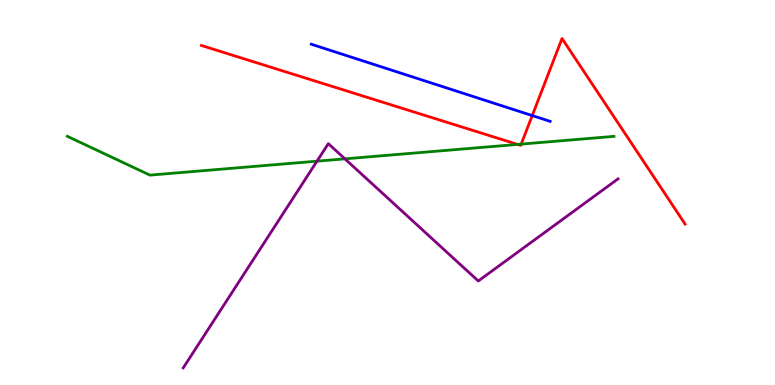[{'lines': ['blue', 'red'], 'intersections': [{'x': 6.87, 'y': 7.0}]}, {'lines': ['green', 'red'], 'intersections': [{'x': 6.68, 'y': 6.25}, {'x': 6.73, 'y': 6.26}]}, {'lines': ['purple', 'red'], 'intersections': []}, {'lines': ['blue', 'green'], 'intersections': []}, {'lines': ['blue', 'purple'], 'intersections': []}, {'lines': ['green', 'purple'], 'intersections': [{'x': 4.09, 'y': 5.81}, {'x': 4.45, 'y': 5.87}]}]